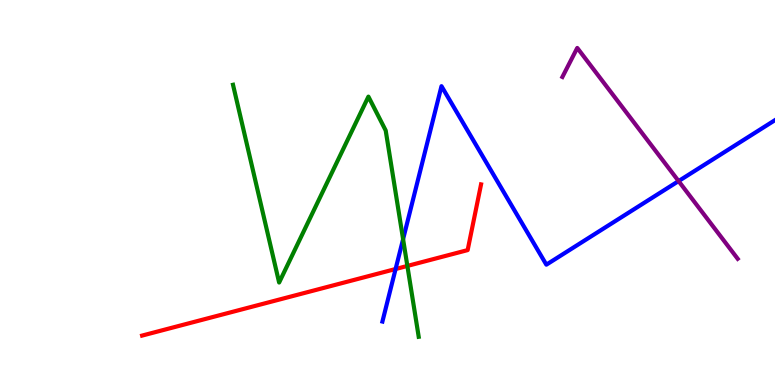[{'lines': ['blue', 'red'], 'intersections': [{'x': 5.1, 'y': 3.01}]}, {'lines': ['green', 'red'], 'intersections': [{'x': 5.26, 'y': 3.09}]}, {'lines': ['purple', 'red'], 'intersections': []}, {'lines': ['blue', 'green'], 'intersections': [{'x': 5.2, 'y': 3.79}]}, {'lines': ['blue', 'purple'], 'intersections': [{'x': 8.76, 'y': 5.3}]}, {'lines': ['green', 'purple'], 'intersections': []}]